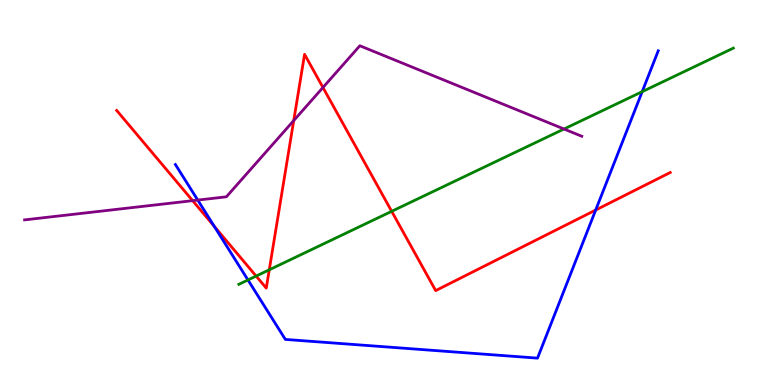[{'lines': ['blue', 'red'], 'intersections': [{'x': 2.76, 'y': 4.12}, {'x': 7.69, 'y': 4.54}]}, {'lines': ['green', 'red'], 'intersections': [{'x': 3.3, 'y': 2.83}, {'x': 3.47, 'y': 2.99}, {'x': 5.05, 'y': 4.51}]}, {'lines': ['purple', 'red'], 'intersections': [{'x': 2.49, 'y': 4.79}, {'x': 3.79, 'y': 6.87}, {'x': 4.17, 'y': 7.73}]}, {'lines': ['blue', 'green'], 'intersections': [{'x': 3.2, 'y': 2.73}, {'x': 8.29, 'y': 7.62}]}, {'lines': ['blue', 'purple'], 'intersections': [{'x': 2.55, 'y': 4.8}]}, {'lines': ['green', 'purple'], 'intersections': [{'x': 7.28, 'y': 6.65}]}]